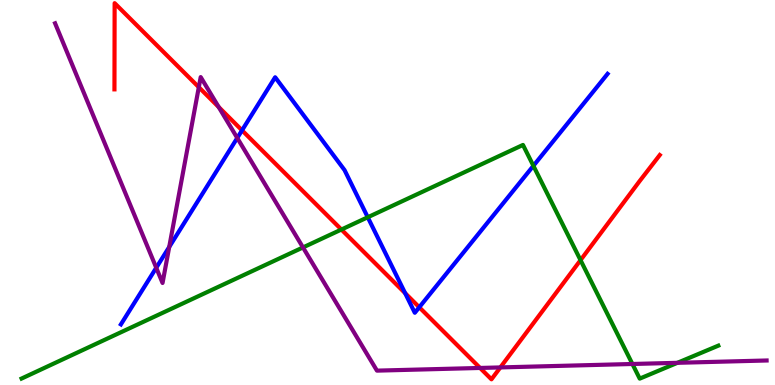[{'lines': ['blue', 'red'], 'intersections': [{'x': 3.12, 'y': 6.61}, {'x': 5.23, 'y': 2.39}, {'x': 5.41, 'y': 2.02}]}, {'lines': ['green', 'red'], 'intersections': [{'x': 4.41, 'y': 4.04}, {'x': 7.49, 'y': 3.24}]}, {'lines': ['purple', 'red'], 'intersections': [{'x': 2.57, 'y': 7.73}, {'x': 2.82, 'y': 7.22}, {'x': 6.19, 'y': 0.443}, {'x': 6.46, 'y': 0.457}]}, {'lines': ['blue', 'green'], 'intersections': [{'x': 4.75, 'y': 4.36}, {'x': 6.88, 'y': 5.69}]}, {'lines': ['blue', 'purple'], 'intersections': [{'x': 2.02, 'y': 3.05}, {'x': 2.18, 'y': 3.58}, {'x': 3.06, 'y': 6.42}]}, {'lines': ['green', 'purple'], 'intersections': [{'x': 3.91, 'y': 3.57}, {'x': 8.16, 'y': 0.546}, {'x': 8.74, 'y': 0.576}]}]